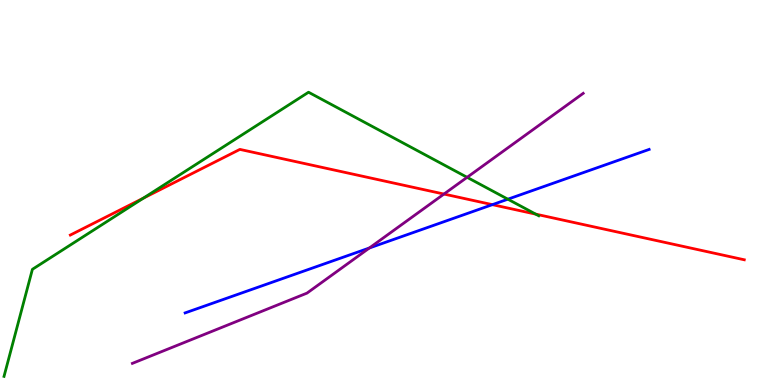[{'lines': ['blue', 'red'], 'intersections': [{'x': 6.35, 'y': 4.68}]}, {'lines': ['green', 'red'], 'intersections': [{'x': 1.85, 'y': 4.85}, {'x': 6.91, 'y': 4.44}]}, {'lines': ['purple', 'red'], 'intersections': [{'x': 5.73, 'y': 4.96}]}, {'lines': ['blue', 'green'], 'intersections': [{'x': 6.55, 'y': 4.83}]}, {'lines': ['blue', 'purple'], 'intersections': [{'x': 4.77, 'y': 3.56}]}, {'lines': ['green', 'purple'], 'intersections': [{'x': 6.03, 'y': 5.39}]}]